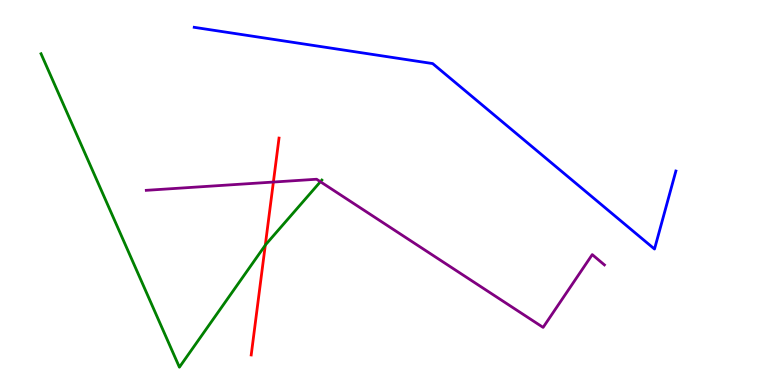[{'lines': ['blue', 'red'], 'intersections': []}, {'lines': ['green', 'red'], 'intersections': [{'x': 3.42, 'y': 3.63}]}, {'lines': ['purple', 'red'], 'intersections': [{'x': 3.53, 'y': 5.27}]}, {'lines': ['blue', 'green'], 'intersections': []}, {'lines': ['blue', 'purple'], 'intersections': []}, {'lines': ['green', 'purple'], 'intersections': [{'x': 4.13, 'y': 5.28}]}]